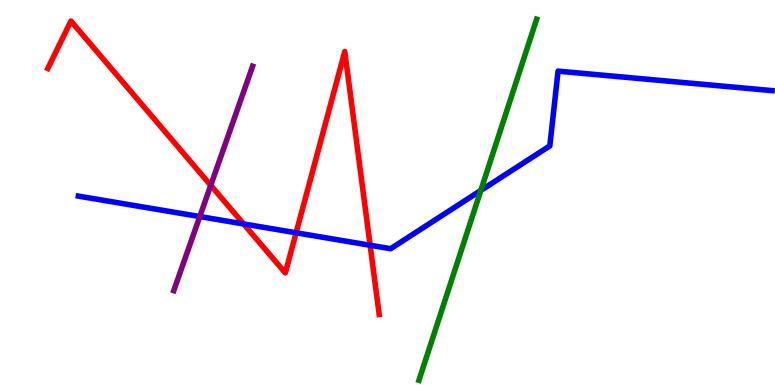[{'lines': ['blue', 'red'], 'intersections': [{'x': 3.14, 'y': 4.18}, {'x': 3.82, 'y': 3.95}, {'x': 4.78, 'y': 3.63}]}, {'lines': ['green', 'red'], 'intersections': []}, {'lines': ['purple', 'red'], 'intersections': [{'x': 2.72, 'y': 5.19}]}, {'lines': ['blue', 'green'], 'intersections': [{'x': 6.2, 'y': 5.05}]}, {'lines': ['blue', 'purple'], 'intersections': [{'x': 2.58, 'y': 4.38}]}, {'lines': ['green', 'purple'], 'intersections': []}]